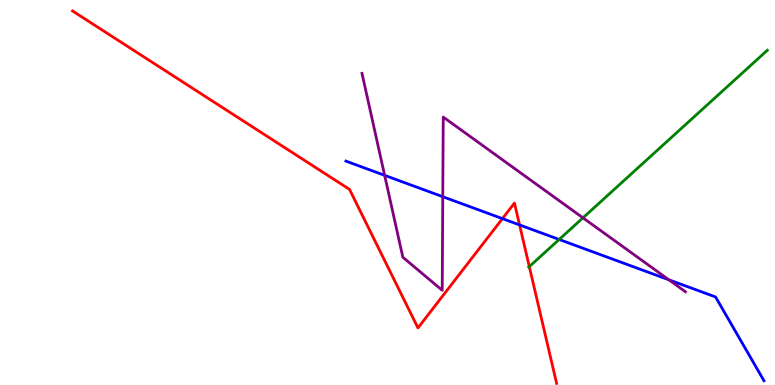[{'lines': ['blue', 'red'], 'intersections': [{'x': 6.48, 'y': 4.32}, {'x': 6.7, 'y': 4.16}]}, {'lines': ['green', 'red'], 'intersections': [{'x': 6.83, 'y': 3.08}]}, {'lines': ['purple', 'red'], 'intersections': []}, {'lines': ['blue', 'green'], 'intersections': [{'x': 7.21, 'y': 3.78}]}, {'lines': ['blue', 'purple'], 'intersections': [{'x': 4.96, 'y': 5.45}, {'x': 5.71, 'y': 4.89}, {'x': 8.63, 'y': 2.73}]}, {'lines': ['green', 'purple'], 'intersections': [{'x': 7.52, 'y': 4.34}]}]